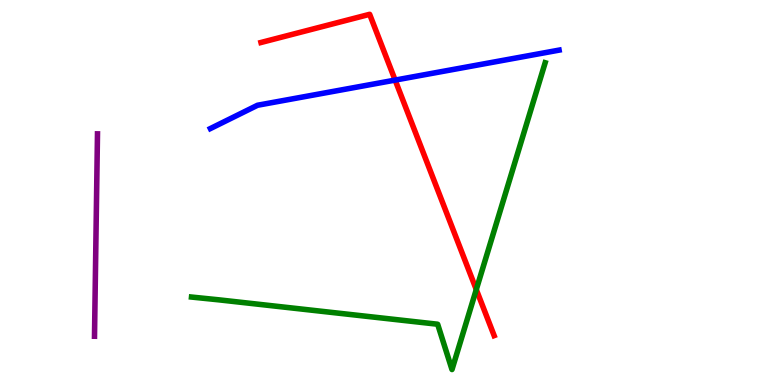[{'lines': ['blue', 'red'], 'intersections': [{'x': 5.1, 'y': 7.92}]}, {'lines': ['green', 'red'], 'intersections': [{'x': 6.15, 'y': 2.48}]}, {'lines': ['purple', 'red'], 'intersections': []}, {'lines': ['blue', 'green'], 'intersections': []}, {'lines': ['blue', 'purple'], 'intersections': []}, {'lines': ['green', 'purple'], 'intersections': []}]